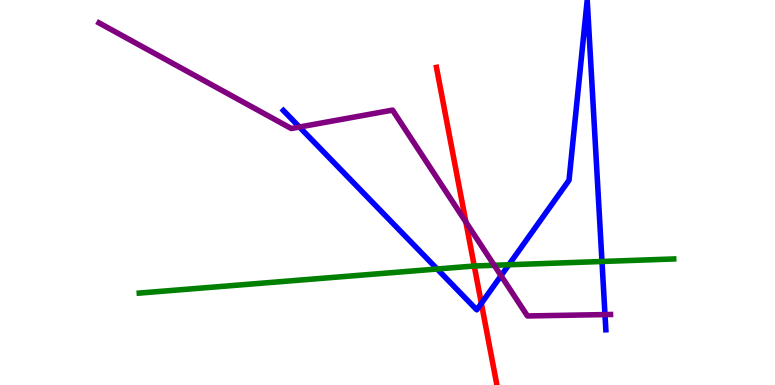[{'lines': ['blue', 'red'], 'intersections': [{'x': 6.21, 'y': 2.12}]}, {'lines': ['green', 'red'], 'intersections': [{'x': 6.12, 'y': 3.09}]}, {'lines': ['purple', 'red'], 'intersections': [{'x': 6.01, 'y': 4.23}]}, {'lines': ['blue', 'green'], 'intersections': [{'x': 5.64, 'y': 3.01}, {'x': 6.57, 'y': 3.12}, {'x': 7.77, 'y': 3.21}]}, {'lines': ['blue', 'purple'], 'intersections': [{'x': 3.86, 'y': 6.7}, {'x': 6.47, 'y': 2.84}, {'x': 7.81, 'y': 1.83}]}, {'lines': ['green', 'purple'], 'intersections': [{'x': 6.38, 'y': 3.11}]}]